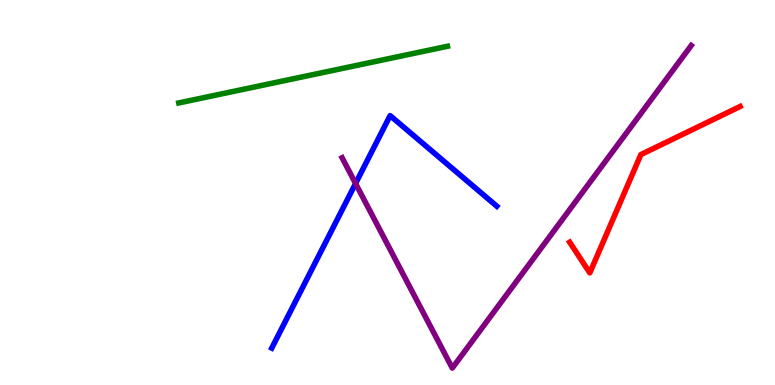[{'lines': ['blue', 'red'], 'intersections': []}, {'lines': ['green', 'red'], 'intersections': []}, {'lines': ['purple', 'red'], 'intersections': []}, {'lines': ['blue', 'green'], 'intersections': []}, {'lines': ['blue', 'purple'], 'intersections': [{'x': 4.59, 'y': 5.23}]}, {'lines': ['green', 'purple'], 'intersections': []}]